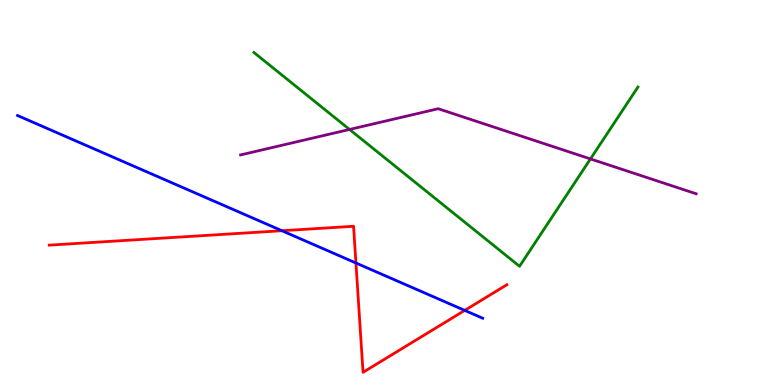[{'lines': ['blue', 'red'], 'intersections': [{'x': 3.64, 'y': 4.01}, {'x': 4.59, 'y': 3.17}, {'x': 6.0, 'y': 1.94}]}, {'lines': ['green', 'red'], 'intersections': []}, {'lines': ['purple', 'red'], 'intersections': []}, {'lines': ['blue', 'green'], 'intersections': []}, {'lines': ['blue', 'purple'], 'intersections': []}, {'lines': ['green', 'purple'], 'intersections': [{'x': 4.51, 'y': 6.64}, {'x': 7.62, 'y': 5.87}]}]